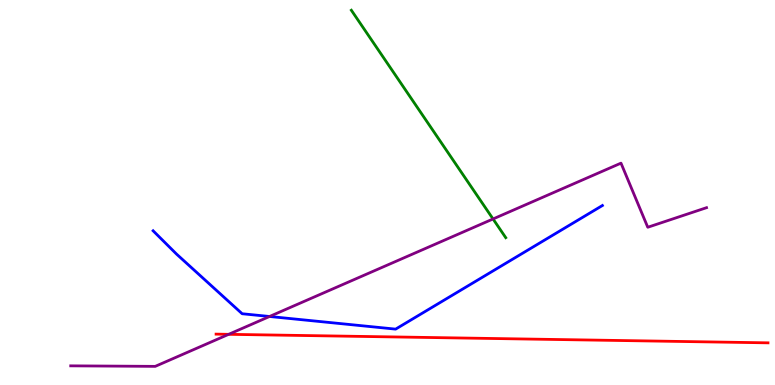[{'lines': ['blue', 'red'], 'intersections': []}, {'lines': ['green', 'red'], 'intersections': []}, {'lines': ['purple', 'red'], 'intersections': [{'x': 2.95, 'y': 1.32}]}, {'lines': ['blue', 'green'], 'intersections': []}, {'lines': ['blue', 'purple'], 'intersections': [{'x': 3.48, 'y': 1.78}]}, {'lines': ['green', 'purple'], 'intersections': [{'x': 6.36, 'y': 4.31}]}]